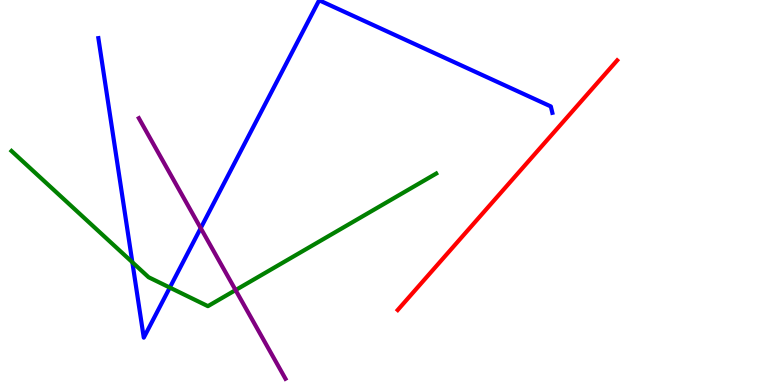[{'lines': ['blue', 'red'], 'intersections': []}, {'lines': ['green', 'red'], 'intersections': []}, {'lines': ['purple', 'red'], 'intersections': []}, {'lines': ['blue', 'green'], 'intersections': [{'x': 1.71, 'y': 3.19}, {'x': 2.19, 'y': 2.53}]}, {'lines': ['blue', 'purple'], 'intersections': [{'x': 2.59, 'y': 4.07}]}, {'lines': ['green', 'purple'], 'intersections': [{'x': 3.04, 'y': 2.47}]}]